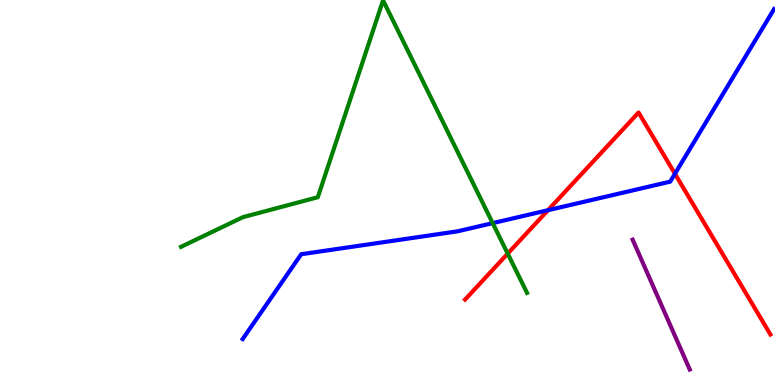[{'lines': ['blue', 'red'], 'intersections': [{'x': 7.07, 'y': 4.54}, {'x': 8.71, 'y': 5.49}]}, {'lines': ['green', 'red'], 'intersections': [{'x': 6.55, 'y': 3.41}]}, {'lines': ['purple', 'red'], 'intersections': []}, {'lines': ['blue', 'green'], 'intersections': [{'x': 6.36, 'y': 4.2}]}, {'lines': ['blue', 'purple'], 'intersections': []}, {'lines': ['green', 'purple'], 'intersections': []}]